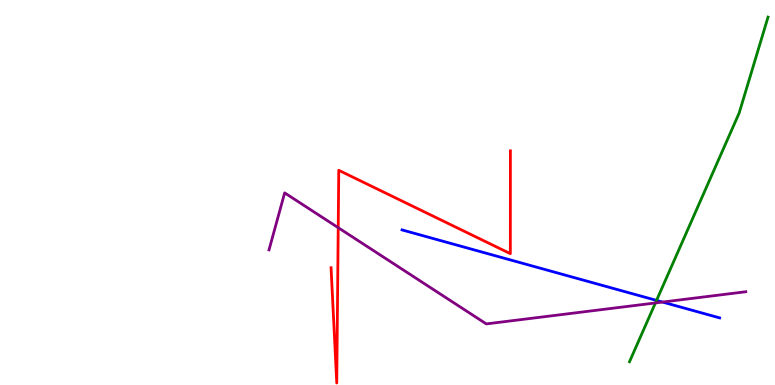[{'lines': ['blue', 'red'], 'intersections': []}, {'lines': ['green', 'red'], 'intersections': []}, {'lines': ['purple', 'red'], 'intersections': [{'x': 4.36, 'y': 4.09}]}, {'lines': ['blue', 'green'], 'intersections': [{'x': 8.47, 'y': 2.2}]}, {'lines': ['blue', 'purple'], 'intersections': [{'x': 8.55, 'y': 2.15}]}, {'lines': ['green', 'purple'], 'intersections': [{'x': 8.46, 'y': 2.13}]}]